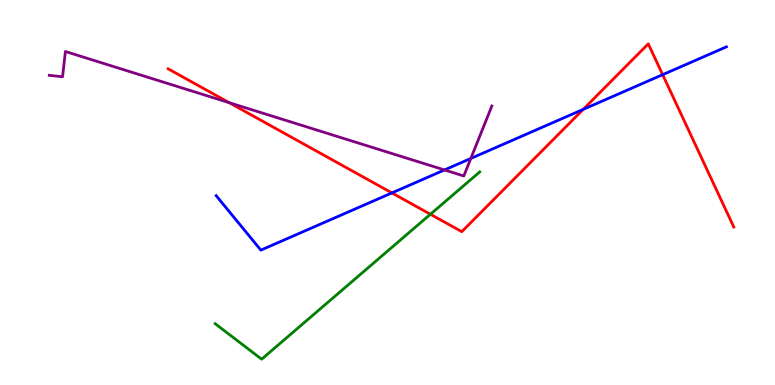[{'lines': ['blue', 'red'], 'intersections': [{'x': 5.06, 'y': 4.99}, {'x': 7.53, 'y': 7.16}, {'x': 8.55, 'y': 8.06}]}, {'lines': ['green', 'red'], 'intersections': [{'x': 5.55, 'y': 4.43}]}, {'lines': ['purple', 'red'], 'intersections': [{'x': 2.96, 'y': 7.33}]}, {'lines': ['blue', 'green'], 'intersections': []}, {'lines': ['blue', 'purple'], 'intersections': [{'x': 5.74, 'y': 5.59}, {'x': 6.08, 'y': 5.88}]}, {'lines': ['green', 'purple'], 'intersections': []}]